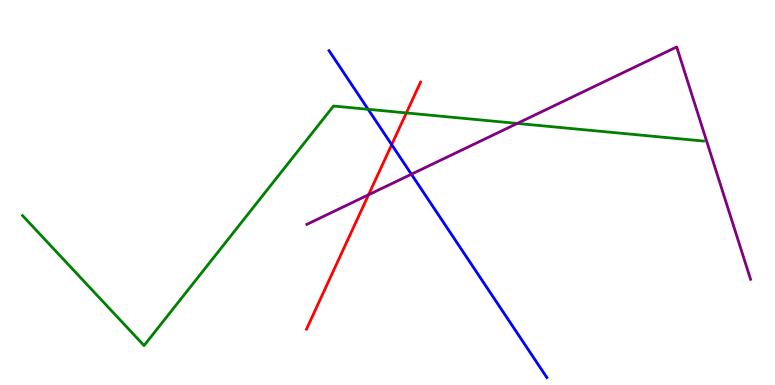[{'lines': ['blue', 'red'], 'intersections': [{'x': 5.05, 'y': 6.24}]}, {'lines': ['green', 'red'], 'intersections': [{'x': 5.24, 'y': 7.07}]}, {'lines': ['purple', 'red'], 'intersections': [{'x': 4.76, 'y': 4.94}]}, {'lines': ['blue', 'green'], 'intersections': [{'x': 4.75, 'y': 7.16}]}, {'lines': ['blue', 'purple'], 'intersections': [{'x': 5.31, 'y': 5.47}]}, {'lines': ['green', 'purple'], 'intersections': [{'x': 6.67, 'y': 6.79}]}]